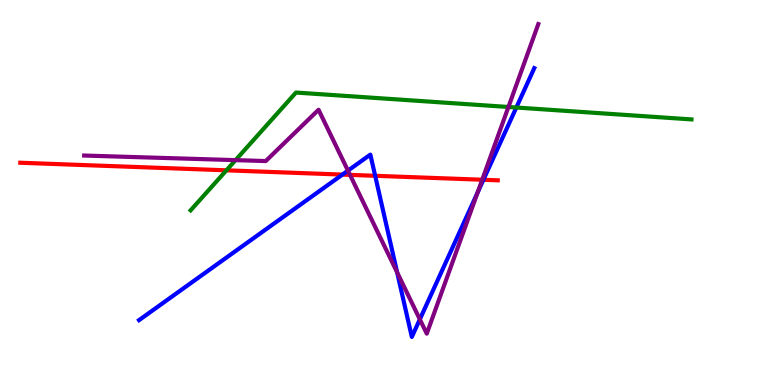[{'lines': ['blue', 'red'], 'intersections': [{'x': 4.42, 'y': 5.47}, {'x': 4.84, 'y': 5.43}, {'x': 6.24, 'y': 5.33}]}, {'lines': ['green', 'red'], 'intersections': [{'x': 2.92, 'y': 5.58}]}, {'lines': ['purple', 'red'], 'intersections': [{'x': 4.52, 'y': 5.46}, {'x': 6.22, 'y': 5.33}]}, {'lines': ['blue', 'green'], 'intersections': [{'x': 6.66, 'y': 7.21}]}, {'lines': ['blue', 'purple'], 'intersections': [{'x': 4.49, 'y': 5.57}, {'x': 5.12, 'y': 2.93}, {'x': 5.42, 'y': 1.71}, {'x': 6.16, 'y': 5.0}]}, {'lines': ['green', 'purple'], 'intersections': [{'x': 3.04, 'y': 5.84}, {'x': 6.56, 'y': 7.22}]}]